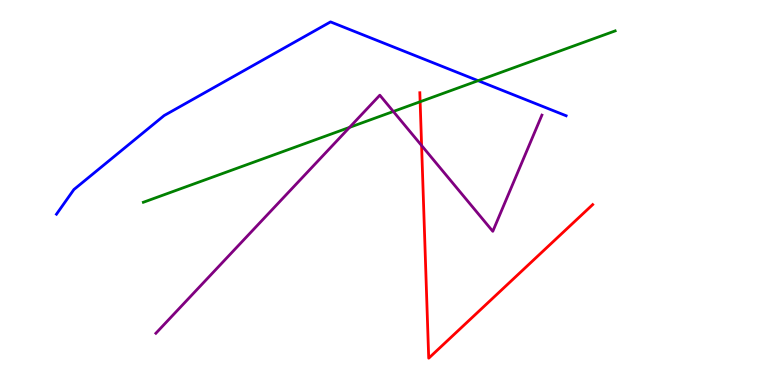[{'lines': ['blue', 'red'], 'intersections': []}, {'lines': ['green', 'red'], 'intersections': [{'x': 5.42, 'y': 7.36}]}, {'lines': ['purple', 'red'], 'intersections': [{'x': 5.44, 'y': 6.22}]}, {'lines': ['blue', 'green'], 'intersections': [{'x': 6.17, 'y': 7.9}]}, {'lines': ['blue', 'purple'], 'intersections': []}, {'lines': ['green', 'purple'], 'intersections': [{'x': 4.51, 'y': 6.69}, {'x': 5.08, 'y': 7.1}]}]